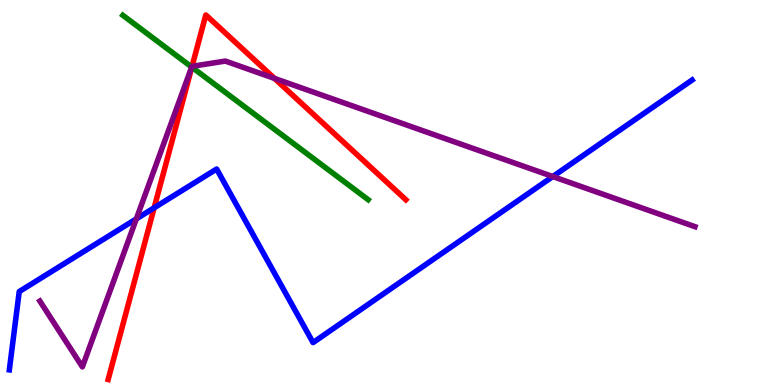[{'lines': ['blue', 'red'], 'intersections': [{'x': 1.99, 'y': 4.6}]}, {'lines': ['green', 'red'], 'intersections': [{'x': 2.48, 'y': 8.26}]}, {'lines': ['purple', 'red'], 'intersections': [{'x': 2.48, 'y': 8.28}, {'x': 3.54, 'y': 7.96}]}, {'lines': ['blue', 'green'], 'intersections': []}, {'lines': ['blue', 'purple'], 'intersections': [{'x': 1.76, 'y': 4.31}, {'x': 7.13, 'y': 5.41}]}, {'lines': ['green', 'purple'], 'intersections': [{'x': 2.47, 'y': 8.26}]}]